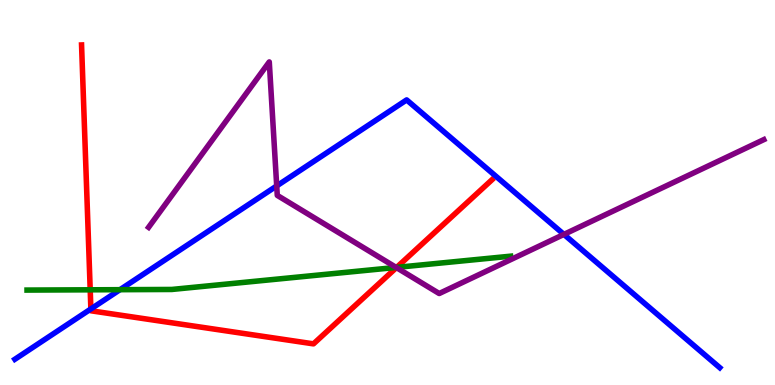[{'lines': ['blue', 'red'], 'intersections': [{'x': 1.17, 'y': 1.98}]}, {'lines': ['green', 'red'], 'intersections': [{'x': 1.16, 'y': 2.47}, {'x': 5.12, 'y': 3.06}]}, {'lines': ['purple', 'red'], 'intersections': [{'x': 5.12, 'y': 3.05}]}, {'lines': ['blue', 'green'], 'intersections': [{'x': 1.55, 'y': 2.48}]}, {'lines': ['blue', 'purple'], 'intersections': [{'x': 3.57, 'y': 5.17}, {'x': 7.28, 'y': 3.91}]}, {'lines': ['green', 'purple'], 'intersections': [{'x': 5.11, 'y': 3.05}]}]